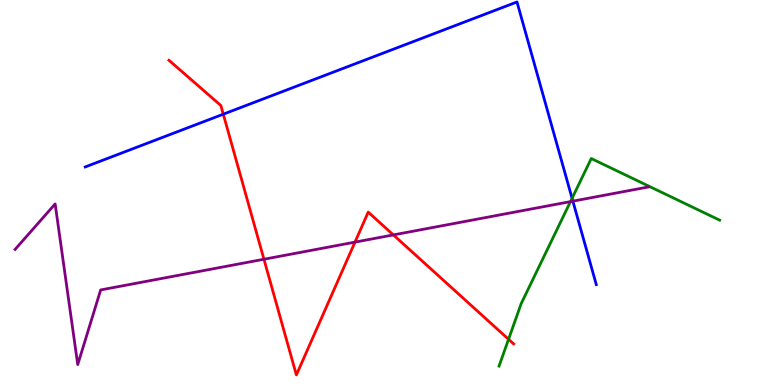[{'lines': ['blue', 'red'], 'intersections': [{'x': 2.88, 'y': 7.03}]}, {'lines': ['green', 'red'], 'intersections': [{'x': 6.56, 'y': 1.19}]}, {'lines': ['purple', 'red'], 'intersections': [{'x': 3.41, 'y': 3.27}, {'x': 4.58, 'y': 3.71}, {'x': 5.08, 'y': 3.9}]}, {'lines': ['blue', 'green'], 'intersections': [{'x': 7.38, 'y': 4.85}]}, {'lines': ['blue', 'purple'], 'intersections': [{'x': 7.39, 'y': 4.78}]}, {'lines': ['green', 'purple'], 'intersections': [{'x': 7.36, 'y': 4.76}]}]